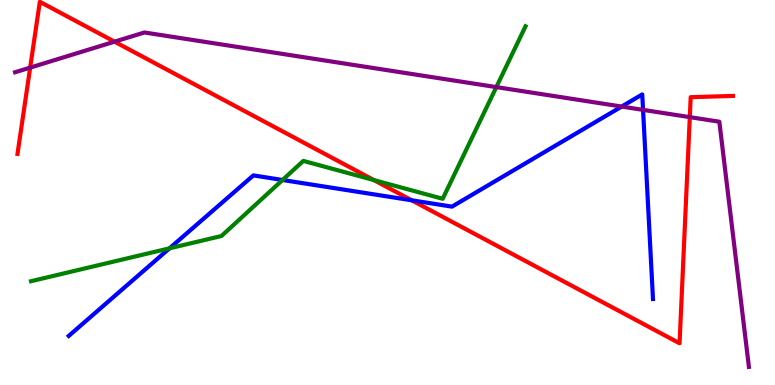[{'lines': ['blue', 'red'], 'intersections': [{'x': 5.31, 'y': 4.8}]}, {'lines': ['green', 'red'], 'intersections': [{'x': 4.82, 'y': 5.32}]}, {'lines': ['purple', 'red'], 'intersections': [{'x': 0.389, 'y': 8.24}, {'x': 1.48, 'y': 8.92}, {'x': 8.9, 'y': 6.96}]}, {'lines': ['blue', 'green'], 'intersections': [{'x': 2.19, 'y': 3.55}, {'x': 3.65, 'y': 5.33}]}, {'lines': ['blue', 'purple'], 'intersections': [{'x': 8.02, 'y': 7.23}, {'x': 8.3, 'y': 7.15}]}, {'lines': ['green', 'purple'], 'intersections': [{'x': 6.4, 'y': 7.74}]}]